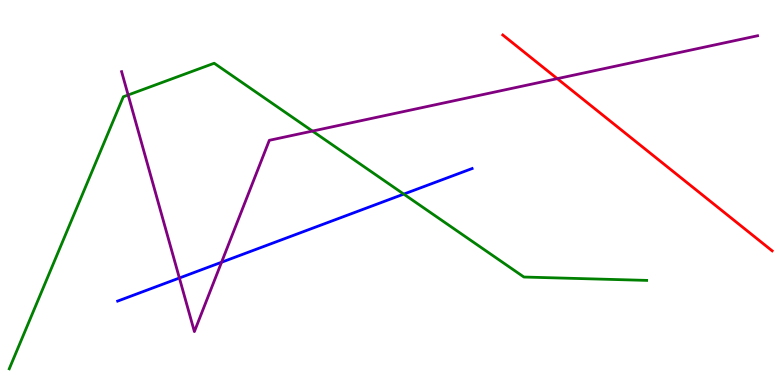[{'lines': ['blue', 'red'], 'intersections': []}, {'lines': ['green', 'red'], 'intersections': []}, {'lines': ['purple', 'red'], 'intersections': [{'x': 7.19, 'y': 7.96}]}, {'lines': ['blue', 'green'], 'intersections': [{'x': 5.21, 'y': 4.96}]}, {'lines': ['blue', 'purple'], 'intersections': [{'x': 2.31, 'y': 2.78}, {'x': 2.86, 'y': 3.19}]}, {'lines': ['green', 'purple'], 'intersections': [{'x': 1.65, 'y': 7.53}, {'x': 4.03, 'y': 6.6}]}]